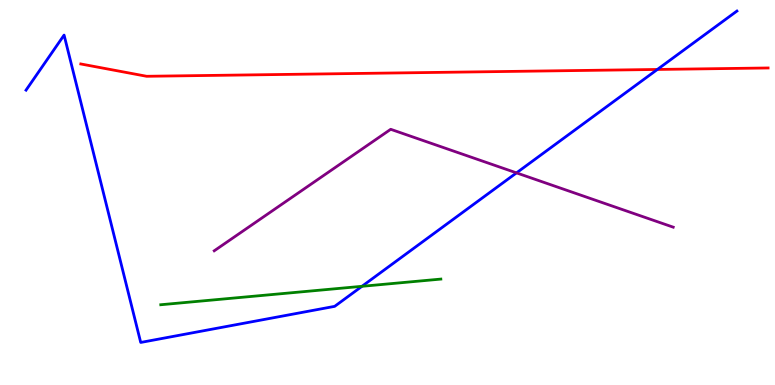[{'lines': ['blue', 'red'], 'intersections': [{'x': 8.48, 'y': 8.2}]}, {'lines': ['green', 'red'], 'intersections': []}, {'lines': ['purple', 'red'], 'intersections': []}, {'lines': ['blue', 'green'], 'intersections': [{'x': 4.67, 'y': 2.56}]}, {'lines': ['blue', 'purple'], 'intersections': [{'x': 6.66, 'y': 5.51}]}, {'lines': ['green', 'purple'], 'intersections': []}]